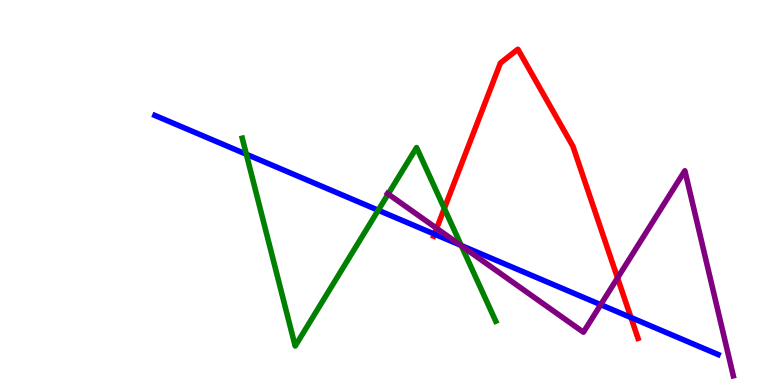[{'lines': ['blue', 'red'], 'intersections': [{'x': 5.61, 'y': 3.92}, {'x': 8.14, 'y': 1.75}]}, {'lines': ['green', 'red'], 'intersections': [{'x': 5.73, 'y': 4.59}]}, {'lines': ['purple', 'red'], 'intersections': [{'x': 5.63, 'y': 4.07}, {'x': 7.97, 'y': 2.78}]}, {'lines': ['blue', 'green'], 'intersections': [{'x': 3.18, 'y': 5.99}, {'x': 4.88, 'y': 4.54}, {'x': 5.95, 'y': 3.62}]}, {'lines': ['blue', 'purple'], 'intersections': [{'x': 5.94, 'y': 3.63}, {'x': 7.75, 'y': 2.09}]}, {'lines': ['green', 'purple'], 'intersections': [{'x': 5.01, 'y': 4.96}, {'x': 5.95, 'y': 3.61}]}]